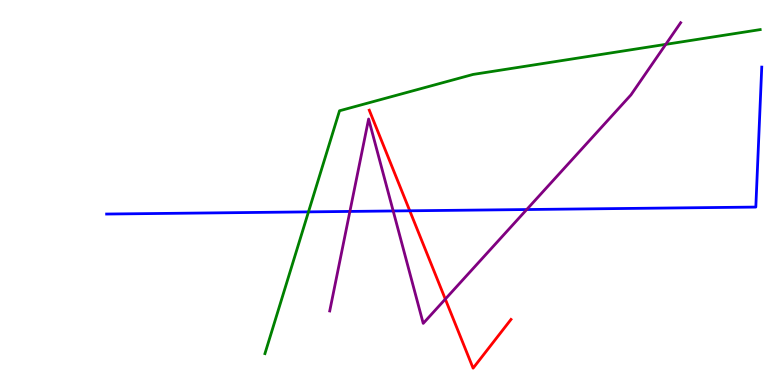[{'lines': ['blue', 'red'], 'intersections': [{'x': 5.29, 'y': 4.52}]}, {'lines': ['green', 'red'], 'intersections': []}, {'lines': ['purple', 'red'], 'intersections': [{'x': 5.75, 'y': 2.23}]}, {'lines': ['blue', 'green'], 'intersections': [{'x': 3.98, 'y': 4.5}]}, {'lines': ['blue', 'purple'], 'intersections': [{'x': 4.51, 'y': 4.51}, {'x': 5.07, 'y': 4.52}, {'x': 6.8, 'y': 4.56}]}, {'lines': ['green', 'purple'], 'intersections': [{'x': 8.59, 'y': 8.85}]}]